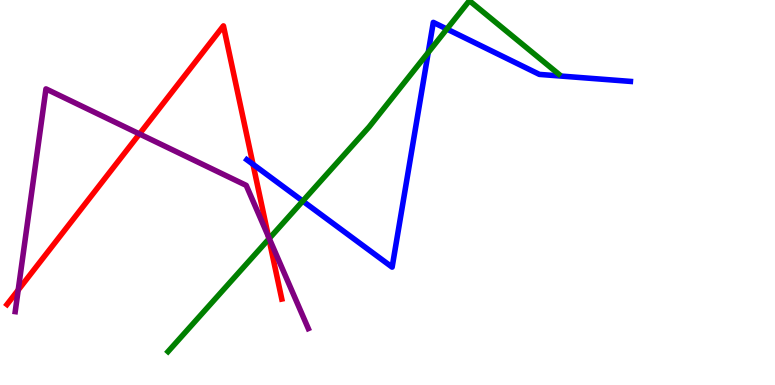[{'lines': ['blue', 'red'], 'intersections': [{'x': 3.26, 'y': 5.73}]}, {'lines': ['green', 'red'], 'intersections': [{'x': 3.47, 'y': 3.8}]}, {'lines': ['purple', 'red'], 'intersections': [{'x': 0.235, 'y': 2.47}, {'x': 1.8, 'y': 6.52}, {'x': 3.46, 'y': 3.85}]}, {'lines': ['blue', 'green'], 'intersections': [{'x': 3.91, 'y': 4.78}, {'x': 5.53, 'y': 8.64}, {'x': 5.77, 'y': 9.25}]}, {'lines': ['blue', 'purple'], 'intersections': []}, {'lines': ['green', 'purple'], 'intersections': [{'x': 3.47, 'y': 3.81}]}]